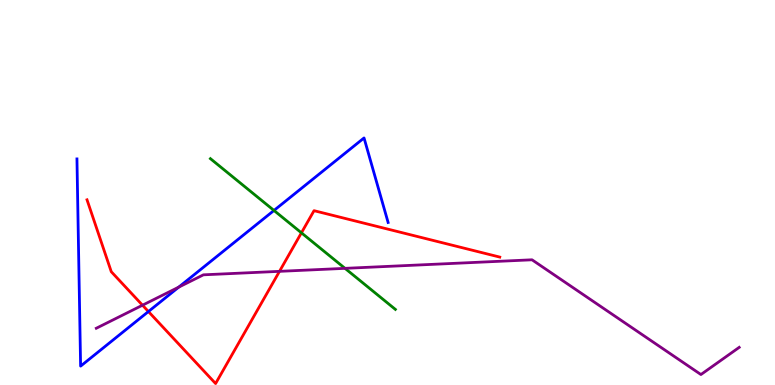[{'lines': ['blue', 'red'], 'intersections': [{'x': 1.92, 'y': 1.91}]}, {'lines': ['green', 'red'], 'intersections': [{'x': 3.89, 'y': 3.95}]}, {'lines': ['purple', 'red'], 'intersections': [{'x': 1.84, 'y': 2.07}, {'x': 3.61, 'y': 2.95}]}, {'lines': ['blue', 'green'], 'intersections': [{'x': 3.54, 'y': 4.53}]}, {'lines': ['blue', 'purple'], 'intersections': [{'x': 2.31, 'y': 2.54}]}, {'lines': ['green', 'purple'], 'intersections': [{'x': 4.45, 'y': 3.03}]}]